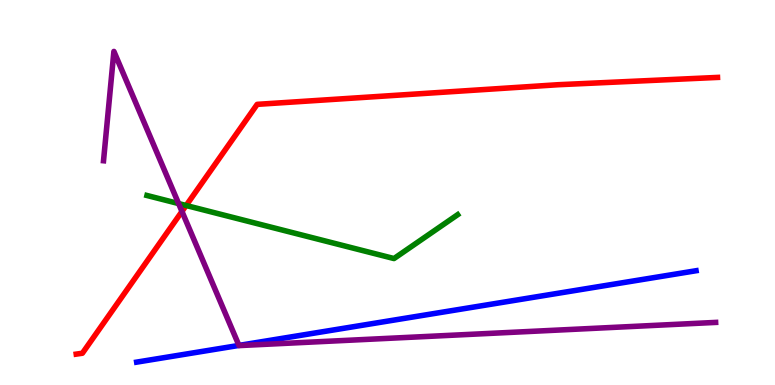[{'lines': ['blue', 'red'], 'intersections': []}, {'lines': ['green', 'red'], 'intersections': [{'x': 2.4, 'y': 4.66}]}, {'lines': ['purple', 'red'], 'intersections': [{'x': 2.35, 'y': 4.51}]}, {'lines': ['blue', 'green'], 'intersections': []}, {'lines': ['blue', 'purple'], 'intersections': [{'x': 3.08, 'y': 1.03}]}, {'lines': ['green', 'purple'], 'intersections': [{'x': 2.3, 'y': 4.71}]}]